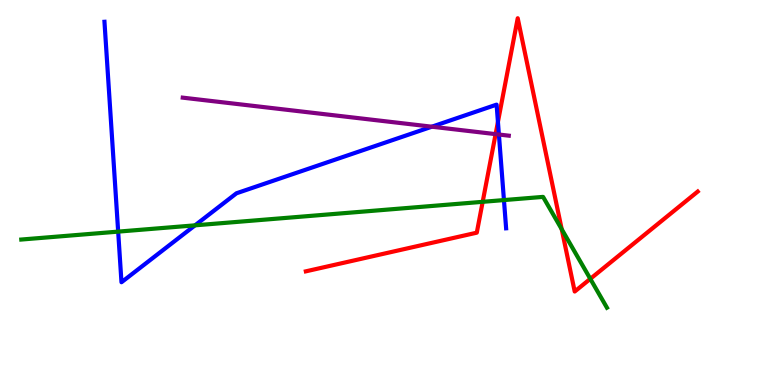[{'lines': ['blue', 'red'], 'intersections': [{'x': 6.42, 'y': 6.83}]}, {'lines': ['green', 'red'], 'intersections': [{'x': 6.23, 'y': 4.76}, {'x': 7.25, 'y': 4.05}, {'x': 7.62, 'y': 2.76}]}, {'lines': ['purple', 'red'], 'intersections': [{'x': 6.39, 'y': 6.52}]}, {'lines': ['blue', 'green'], 'intersections': [{'x': 1.52, 'y': 3.98}, {'x': 2.52, 'y': 4.15}, {'x': 6.5, 'y': 4.8}]}, {'lines': ['blue', 'purple'], 'intersections': [{'x': 5.57, 'y': 6.71}, {'x': 6.44, 'y': 6.51}]}, {'lines': ['green', 'purple'], 'intersections': []}]